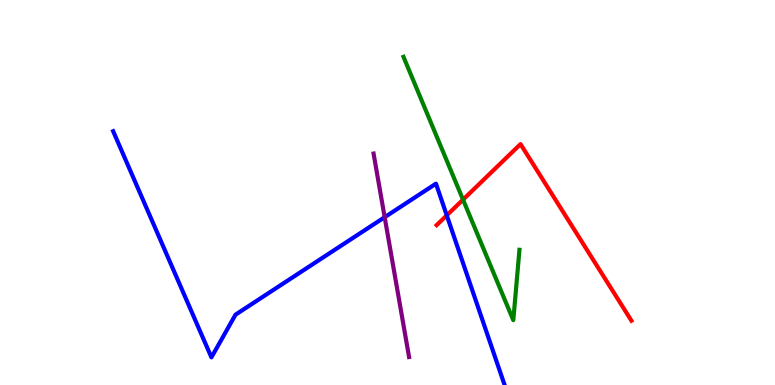[{'lines': ['blue', 'red'], 'intersections': [{'x': 5.76, 'y': 4.41}]}, {'lines': ['green', 'red'], 'intersections': [{'x': 5.97, 'y': 4.81}]}, {'lines': ['purple', 'red'], 'intersections': []}, {'lines': ['blue', 'green'], 'intersections': []}, {'lines': ['blue', 'purple'], 'intersections': [{'x': 4.96, 'y': 4.36}]}, {'lines': ['green', 'purple'], 'intersections': []}]